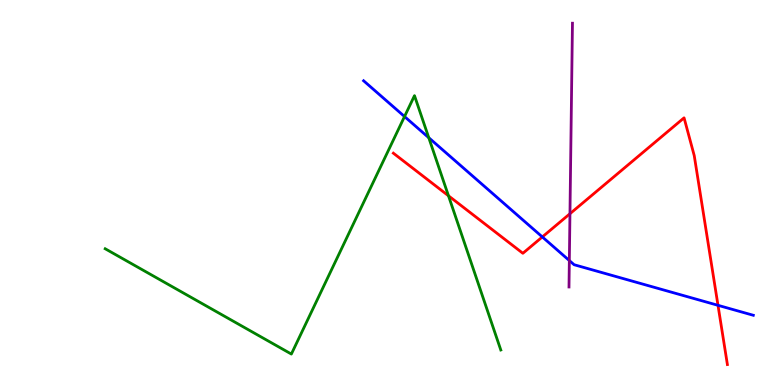[{'lines': ['blue', 'red'], 'intersections': [{'x': 7.0, 'y': 3.85}, {'x': 9.26, 'y': 2.07}]}, {'lines': ['green', 'red'], 'intersections': [{'x': 5.79, 'y': 4.91}]}, {'lines': ['purple', 'red'], 'intersections': [{'x': 7.35, 'y': 4.45}]}, {'lines': ['blue', 'green'], 'intersections': [{'x': 5.22, 'y': 6.97}, {'x': 5.53, 'y': 6.42}]}, {'lines': ['blue', 'purple'], 'intersections': [{'x': 7.35, 'y': 3.23}]}, {'lines': ['green', 'purple'], 'intersections': []}]